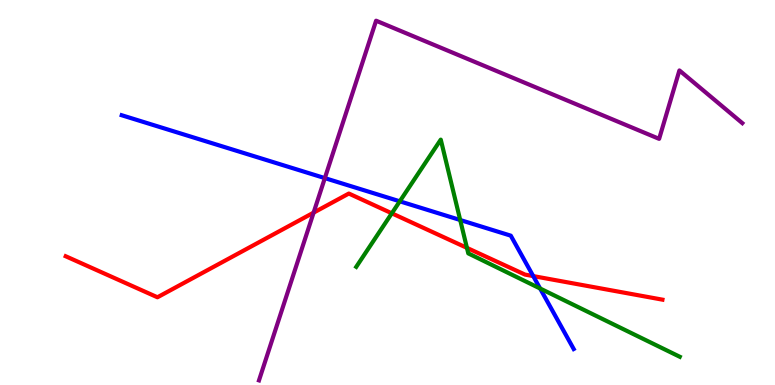[{'lines': ['blue', 'red'], 'intersections': [{'x': 6.88, 'y': 2.83}]}, {'lines': ['green', 'red'], 'intersections': [{'x': 5.06, 'y': 4.46}, {'x': 6.03, 'y': 3.56}]}, {'lines': ['purple', 'red'], 'intersections': [{'x': 4.05, 'y': 4.48}]}, {'lines': ['blue', 'green'], 'intersections': [{'x': 5.16, 'y': 4.77}, {'x': 5.94, 'y': 4.29}, {'x': 6.97, 'y': 2.51}]}, {'lines': ['blue', 'purple'], 'intersections': [{'x': 4.19, 'y': 5.37}]}, {'lines': ['green', 'purple'], 'intersections': []}]